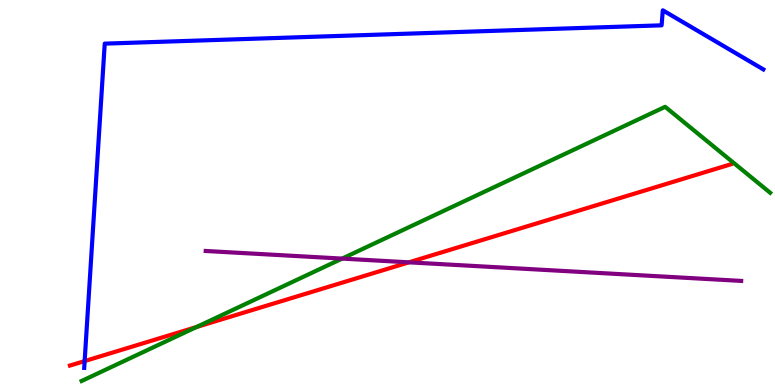[{'lines': ['blue', 'red'], 'intersections': [{'x': 1.09, 'y': 0.621}]}, {'lines': ['green', 'red'], 'intersections': [{'x': 2.54, 'y': 1.51}]}, {'lines': ['purple', 'red'], 'intersections': [{'x': 5.28, 'y': 3.19}]}, {'lines': ['blue', 'green'], 'intersections': []}, {'lines': ['blue', 'purple'], 'intersections': []}, {'lines': ['green', 'purple'], 'intersections': [{'x': 4.41, 'y': 3.28}]}]